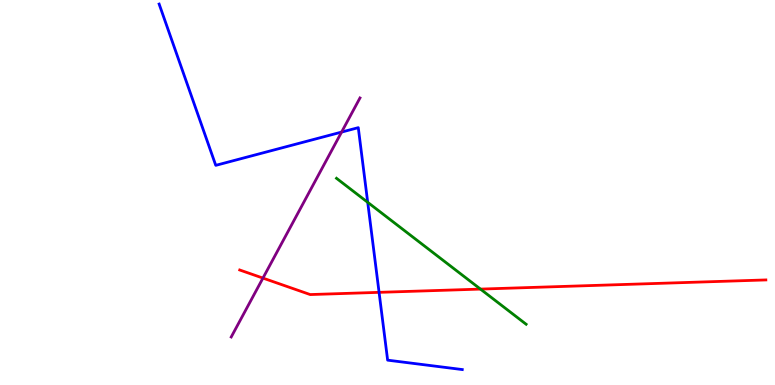[{'lines': ['blue', 'red'], 'intersections': [{'x': 4.89, 'y': 2.41}]}, {'lines': ['green', 'red'], 'intersections': [{'x': 6.2, 'y': 2.49}]}, {'lines': ['purple', 'red'], 'intersections': [{'x': 3.39, 'y': 2.78}]}, {'lines': ['blue', 'green'], 'intersections': [{'x': 4.74, 'y': 4.74}]}, {'lines': ['blue', 'purple'], 'intersections': [{'x': 4.41, 'y': 6.57}]}, {'lines': ['green', 'purple'], 'intersections': []}]